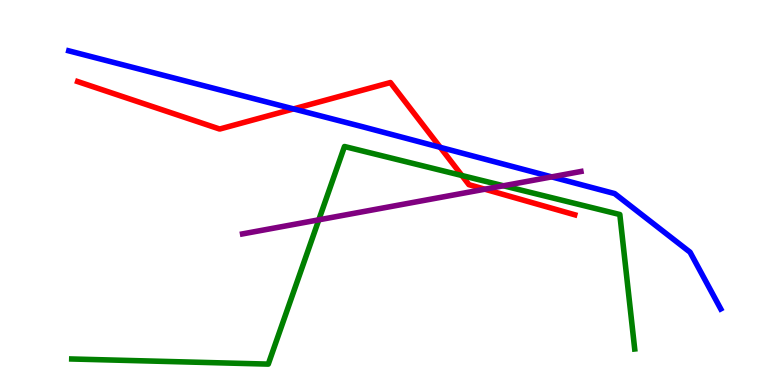[{'lines': ['blue', 'red'], 'intersections': [{'x': 3.79, 'y': 7.17}, {'x': 5.68, 'y': 6.17}]}, {'lines': ['green', 'red'], 'intersections': [{'x': 5.96, 'y': 5.44}]}, {'lines': ['purple', 'red'], 'intersections': [{'x': 6.26, 'y': 5.09}]}, {'lines': ['blue', 'green'], 'intersections': []}, {'lines': ['blue', 'purple'], 'intersections': [{'x': 7.12, 'y': 5.41}]}, {'lines': ['green', 'purple'], 'intersections': [{'x': 4.11, 'y': 4.29}, {'x': 6.5, 'y': 5.17}]}]